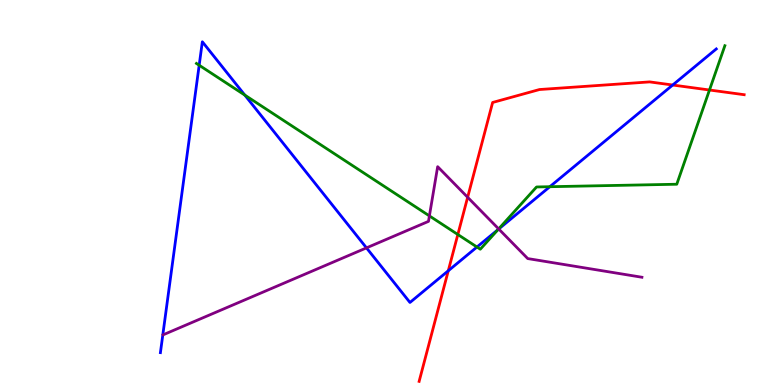[{'lines': ['blue', 'red'], 'intersections': [{'x': 5.78, 'y': 2.97}, {'x': 8.68, 'y': 7.79}]}, {'lines': ['green', 'red'], 'intersections': [{'x': 5.91, 'y': 3.91}, {'x': 9.15, 'y': 7.66}]}, {'lines': ['purple', 'red'], 'intersections': [{'x': 6.03, 'y': 4.88}]}, {'lines': ['blue', 'green'], 'intersections': [{'x': 2.57, 'y': 8.31}, {'x': 3.16, 'y': 7.53}, {'x': 6.15, 'y': 3.58}, {'x': 6.43, 'y': 4.04}, {'x': 7.09, 'y': 5.15}]}, {'lines': ['blue', 'purple'], 'intersections': [{'x': 4.73, 'y': 3.56}, {'x': 6.44, 'y': 4.05}]}, {'lines': ['green', 'purple'], 'intersections': [{'x': 5.54, 'y': 4.39}, {'x': 6.43, 'y': 4.05}]}]